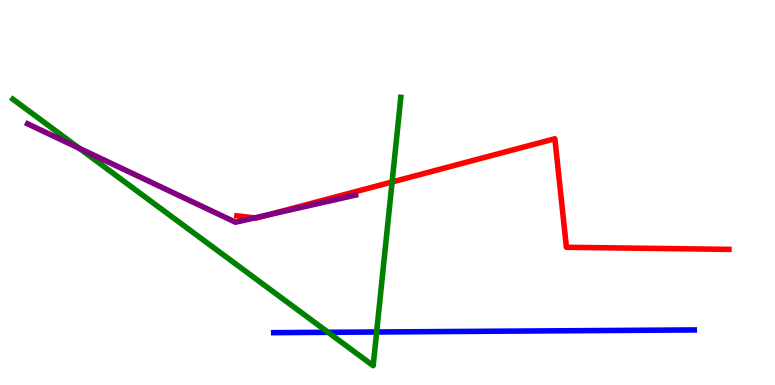[{'lines': ['blue', 'red'], 'intersections': []}, {'lines': ['green', 'red'], 'intersections': [{'x': 5.06, 'y': 5.27}]}, {'lines': ['purple', 'red'], 'intersections': [{'x': 3.29, 'y': 4.34}, {'x': 3.46, 'y': 4.42}]}, {'lines': ['blue', 'green'], 'intersections': [{'x': 4.23, 'y': 1.37}, {'x': 4.86, 'y': 1.38}]}, {'lines': ['blue', 'purple'], 'intersections': []}, {'lines': ['green', 'purple'], 'intersections': [{'x': 1.02, 'y': 6.15}]}]